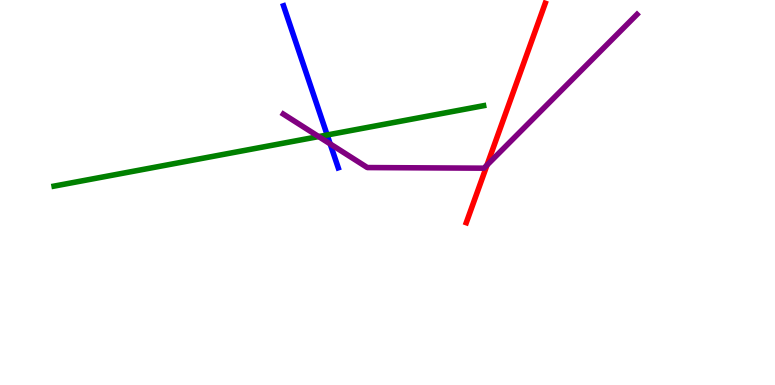[{'lines': ['blue', 'red'], 'intersections': []}, {'lines': ['green', 'red'], 'intersections': []}, {'lines': ['purple', 'red'], 'intersections': [{'x': 6.28, 'y': 5.71}]}, {'lines': ['blue', 'green'], 'intersections': [{'x': 4.22, 'y': 6.49}]}, {'lines': ['blue', 'purple'], 'intersections': [{'x': 4.26, 'y': 6.26}]}, {'lines': ['green', 'purple'], 'intersections': [{'x': 4.11, 'y': 6.45}]}]